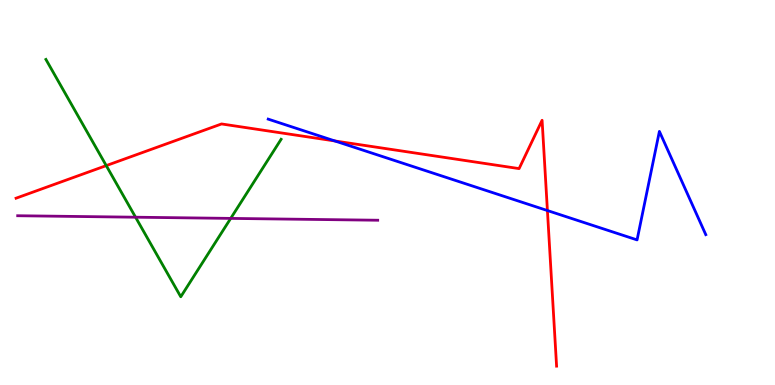[{'lines': ['blue', 'red'], 'intersections': [{'x': 4.32, 'y': 6.34}, {'x': 7.06, 'y': 4.53}]}, {'lines': ['green', 'red'], 'intersections': [{'x': 1.37, 'y': 5.7}]}, {'lines': ['purple', 'red'], 'intersections': []}, {'lines': ['blue', 'green'], 'intersections': []}, {'lines': ['blue', 'purple'], 'intersections': []}, {'lines': ['green', 'purple'], 'intersections': [{'x': 1.75, 'y': 4.36}, {'x': 2.98, 'y': 4.33}]}]